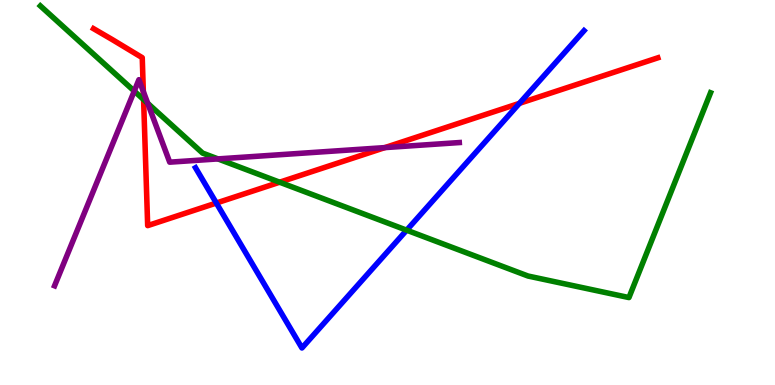[{'lines': ['blue', 'red'], 'intersections': [{'x': 2.79, 'y': 4.73}, {'x': 6.7, 'y': 7.32}]}, {'lines': ['green', 'red'], 'intersections': [{'x': 1.85, 'y': 7.41}, {'x': 3.61, 'y': 5.27}]}, {'lines': ['purple', 'red'], 'intersections': [{'x': 1.85, 'y': 7.62}, {'x': 4.97, 'y': 6.17}]}, {'lines': ['blue', 'green'], 'intersections': [{'x': 5.25, 'y': 4.02}]}, {'lines': ['blue', 'purple'], 'intersections': []}, {'lines': ['green', 'purple'], 'intersections': [{'x': 1.73, 'y': 7.63}, {'x': 1.91, 'y': 7.32}, {'x': 2.81, 'y': 5.87}]}]